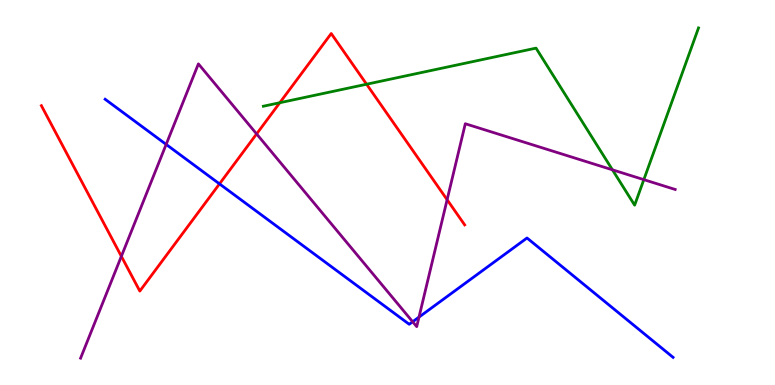[{'lines': ['blue', 'red'], 'intersections': [{'x': 2.83, 'y': 5.22}]}, {'lines': ['green', 'red'], 'intersections': [{'x': 3.61, 'y': 7.33}, {'x': 4.73, 'y': 7.81}]}, {'lines': ['purple', 'red'], 'intersections': [{'x': 1.57, 'y': 3.34}, {'x': 3.31, 'y': 6.52}, {'x': 5.77, 'y': 4.81}]}, {'lines': ['blue', 'green'], 'intersections': []}, {'lines': ['blue', 'purple'], 'intersections': [{'x': 2.14, 'y': 6.25}, {'x': 5.32, 'y': 1.64}, {'x': 5.41, 'y': 1.76}]}, {'lines': ['green', 'purple'], 'intersections': [{'x': 7.9, 'y': 5.59}, {'x': 8.31, 'y': 5.33}]}]